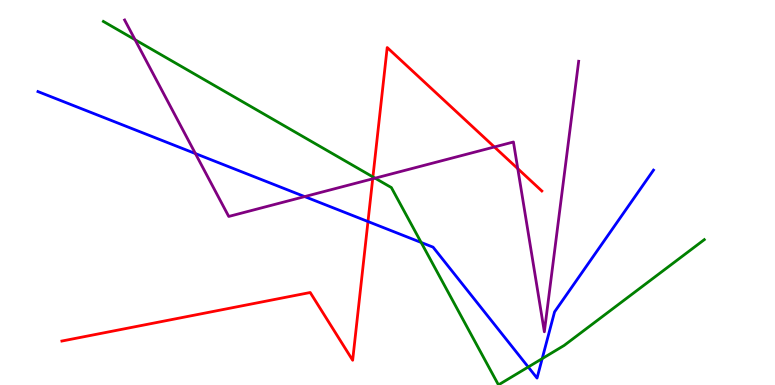[{'lines': ['blue', 'red'], 'intersections': [{'x': 4.75, 'y': 4.25}]}, {'lines': ['green', 'red'], 'intersections': [{'x': 4.81, 'y': 5.4}]}, {'lines': ['purple', 'red'], 'intersections': [{'x': 4.81, 'y': 5.36}, {'x': 6.38, 'y': 6.18}, {'x': 6.68, 'y': 5.62}]}, {'lines': ['blue', 'green'], 'intersections': [{'x': 5.43, 'y': 3.7}, {'x': 6.82, 'y': 0.467}, {'x': 7.0, 'y': 0.685}]}, {'lines': ['blue', 'purple'], 'intersections': [{'x': 2.52, 'y': 6.01}, {'x': 3.93, 'y': 4.89}]}, {'lines': ['green', 'purple'], 'intersections': [{'x': 1.74, 'y': 8.97}, {'x': 4.84, 'y': 5.37}]}]